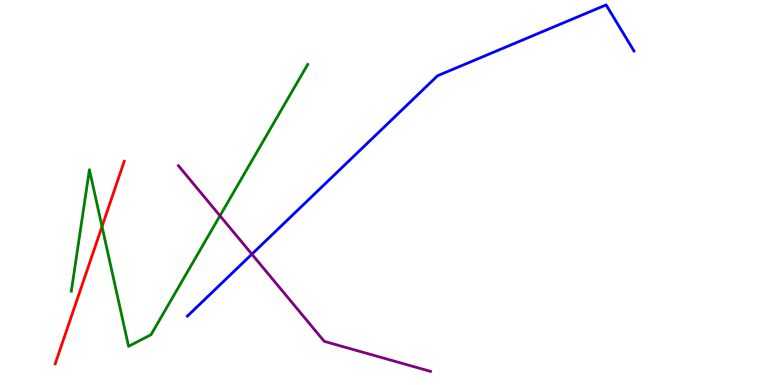[{'lines': ['blue', 'red'], 'intersections': []}, {'lines': ['green', 'red'], 'intersections': [{'x': 1.32, 'y': 4.12}]}, {'lines': ['purple', 'red'], 'intersections': []}, {'lines': ['blue', 'green'], 'intersections': []}, {'lines': ['blue', 'purple'], 'intersections': [{'x': 3.25, 'y': 3.4}]}, {'lines': ['green', 'purple'], 'intersections': [{'x': 2.84, 'y': 4.4}]}]